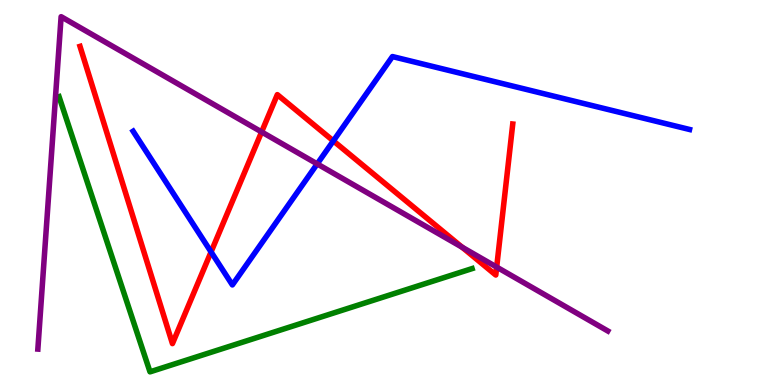[{'lines': ['blue', 'red'], 'intersections': [{'x': 2.72, 'y': 3.46}, {'x': 4.3, 'y': 6.34}]}, {'lines': ['green', 'red'], 'intersections': []}, {'lines': ['purple', 'red'], 'intersections': [{'x': 3.38, 'y': 6.57}, {'x': 5.96, 'y': 3.58}, {'x': 6.41, 'y': 3.06}]}, {'lines': ['blue', 'green'], 'intersections': []}, {'lines': ['blue', 'purple'], 'intersections': [{'x': 4.09, 'y': 5.74}]}, {'lines': ['green', 'purple'], 'intersections': []}]